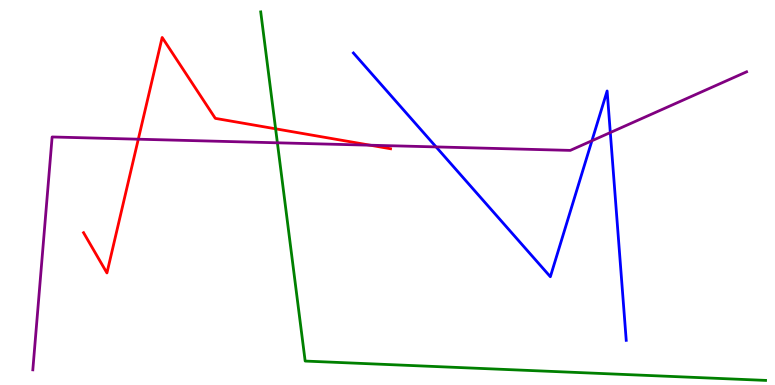[{'lines': ['blue', 'red'], 'intersections': []}, {'lines': ['green', 'red'], 'intersections': [{'x': 3.56, 'y': 6.65}]}, {'lines': ['purple', 'red'], 'intersections': [{'x': 1.78, 'y': 6.38}, {'x': 4.78, 'y': 6.23}]}, {'lines': ['blue', 'green'], 'intersections': []}, {'lines': ['blue', 'purple'], 'intersections': [{'x': 5.63, 'y': 6.18}, {'x': 7.64, 'y': 6.34}, {'x': 7.88, 'y': 6.56}]}, {'lines': ['green', 'purple'], 'intersections': [{'x': 3.58, 'y': 6.29}]}]